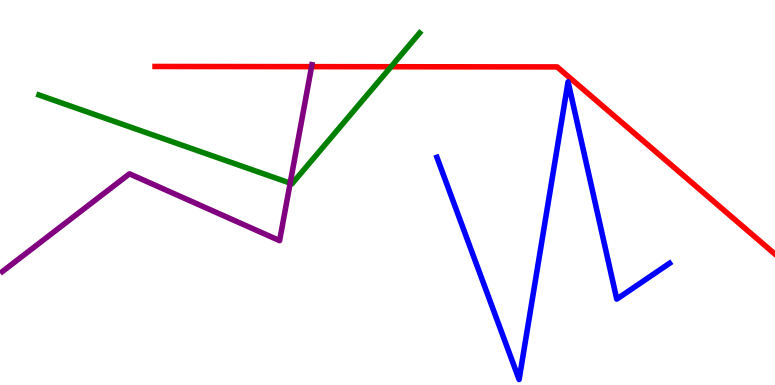[{'lines': ['blue', 'red'], 'intersections': []}, {'lines': ['green', 'red'], 'intersections': [{'x': 5.05, 'y': 8.27}]}, {'lines': ['purple', 'red'], 'intersections': [{'x': 4.02, 'y': 8.27}]}, {'lines': ['blue', 'green'], 'intersections': []}, {'lines': ['blue', 'purple'], 'intersections': []}, {'lines': ['green', 'purple'], 'intersections': [{'x': 3.74, 'y': 5.24}]}]